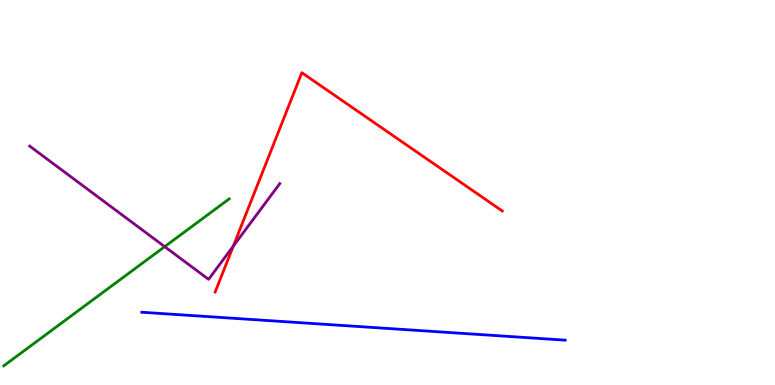[{'lines': ['blue', 'red'], 'intersections': []}, {'lines': ['green', 'red'], 'intersections': []}, {'lines': ['purple', 'red'], 'intersections': [{'x': 3.01, 'y': 3.61}]}, {'lines': ['blue', 'green'], 'intersections': []}, {'lines': ['blue', 'purple'], 'intersections': []}, {'lines': ['green', 'purple'], 'intersections': [{'x': 2.13, 'y': 3.59}]}]